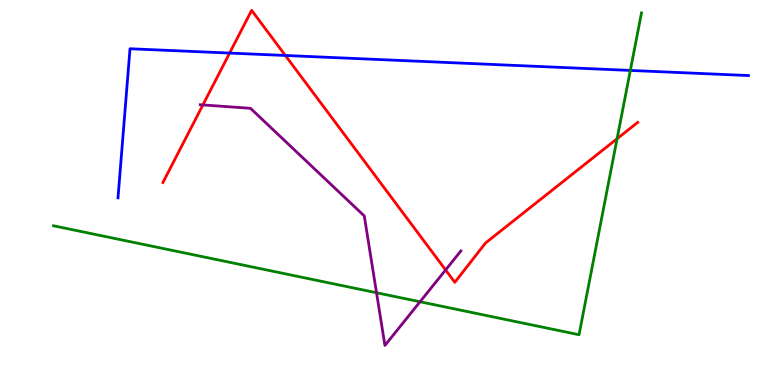[{'lines': ['blue', 'red'], 'intersections': [{'x': 2.96, 'y': 8.62}, {'x': 3.68, 'y': 8.56}]}, {'lines': ['green', 'red'], 'intersections': [{'x': 7.96, 'y': 6.4}]}, {'lines': ['purple', 'red'], 'intersections': [{'x': 2.62, 'y': 7.27}, {'x': 5.75, 'y': 2.99}]}, {'lines': ['blue', 'green'], 'intersections': [{'x': 8.13, 'y': 8.17}]}, {'lines': ['blue', 'purple'], 'intersections': []}, {'lines': ['green', 'purple'], 'intersections': [{'x': 4.86, 'y': 2.4}, {'x': 5.42, 'y': 2.16}]}]